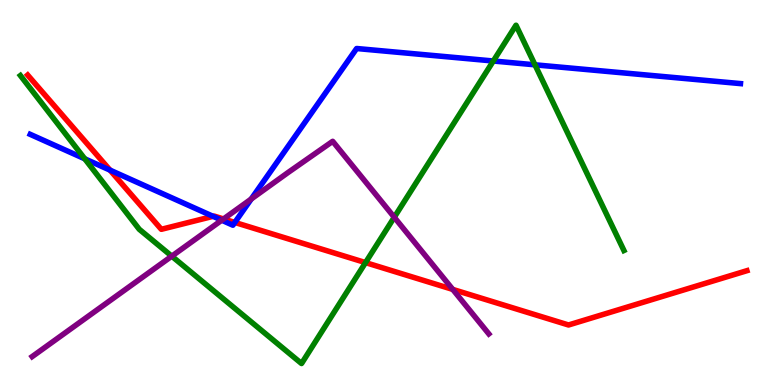[{'lines': ['blue', 'red'], 'intersections': [{'x': 1.42, 'y': 5.58}, {'x': 2.75, 'y': 4.38}, {'x': 3.03, 'y': 4.22}]}, {'lines': ['green', 'red'], 'intersections': [{'x': 4.72, 'y': 3.18}]}, {'lines': ['purple', 'red'], 'intersections': [{'x': 2.88, 'y': 4.31}, {'x': 5.84, 'y': 2.48}]}, {'lines': ['blue', 'green'], 'intersections': [{'x': 1.09, 'y': 5.88}, {'x': 6.37, 'y': 8.42}, {'x': 6.9, 'y': 8.32}]}, {'lines': ['blue', 'purple'], 'intersections': [{'x': 2.86, 'y': 4.28}, {'x': 3.24, 'y': 4.83}]}, {'lines': ['green', 'purple'], 'intersections': [{'x': 2.22, 'y': 3.35}, {'x': 5.09, 'y': 4.36}]}]